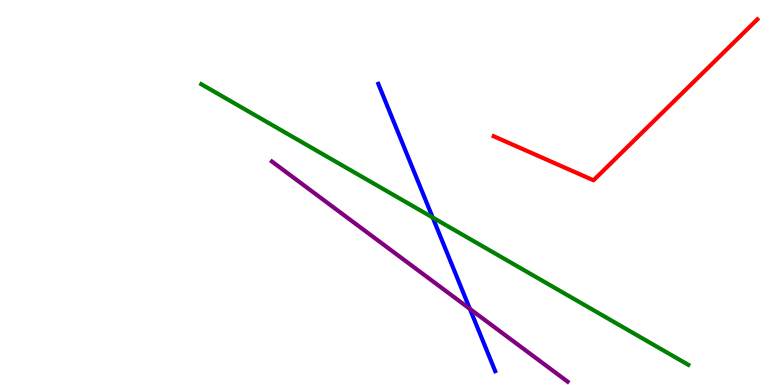[{'lines': ['blue', 'red'], 'intersections': []}, {'lines': ['green', 'red'], 'intersections': []}, {'lines': ['purple', 'red'], 'intersections': []}, {'lines': ['blue', 'green'], 'intersections': [{'x': 5.58, 'y': 4.35}]}, {'lines': ['blue', 'purple'], 'intersections': [{'x': 6.06, 'y': 1.98}]}, {'lines': ['green', 'purple'], 'intersections': []}]